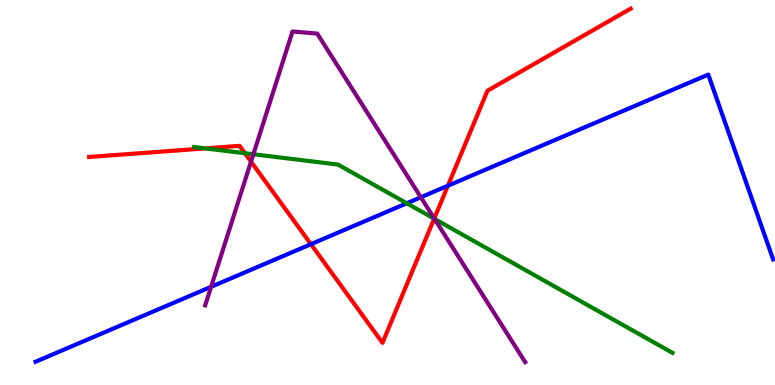[{'lines': ['blue', 'red'], 'intersections': [{'x': 4.01, 'y': 3.66}, {'x': 5.78, 'y': 5.18}]}, {'lines': ['green', 'red'], 'intersections': [{'x': 2.65, 'y': 6.15}, {'x': 3.16, 'y': 6.02}, {'x': 5.6, 'y': 4.32}]}, {'lines': ['purple', 'red'], 'intersections': [{'x': 3.24, 'y': 5.8}, {'x': 5.6, 'y': 4.33}]}, {'lines': ['blue', 'green'], 'intersections': [{'x': 5.25, 'y': 4.72}]}, {'lines': ['blue', 'purple'], 'intersections': [{'x': 2.72, 'y': 2.55}, {'x': 5.43, 'y': 4.88}]}, {'lines': ['green', 'purple'], 'intersections': [{'x': 3.27, 'y': 5.99}, {'x': 5.61, 'y': 4.31}]}]